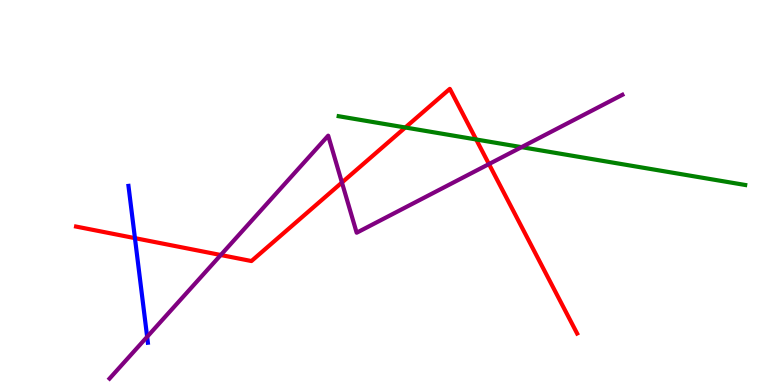[{'lines': ['blue', 'red'], 'intersections': [{'x': 1.74, 'y': 3.81}]}, {'lines': ['green', 'red'], 'intersections': [{'x': 5.23, 'y': 6.69}, {'x': 6.14, 'y': 6.38}]}, {'lines': ['purple', 'red'], 'intersections': [{'x': 2.85, 'y': 3.38}, {'x': 4.41, 'y': 5.26}, {'x': 6.31, 'y': 5.74}]}, {'lines': ['blue', 'green'], 'intersections': []}, {'lines': ['blue', 'purple'], 'intersections': [{'x': 1.9, 'y': 1.25}]}, {'lines': ['green', 'purple'], 'intersections': [{'x': 6.73, 'y': 6.18}]}]